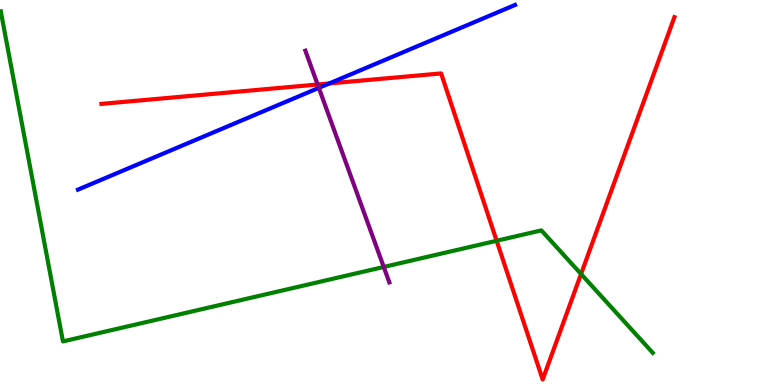[{'lines': ['blue', 'red'], 'intersections': [{'x': 4.25, 'y': 7.83}]}, {'lines': ['green', 'red'], 'intersections': [{'x': 6.41, 'y': 3.75}, {'x': 7.5, 'y': 2.88}]}, {'lines': ['purple', 'red'], 'intersections': [{'x': 4.1, 'y': 7.81}]}, {'lines': ['blue', 'green'], 'intersections': []}, {'lines': ['blue', 'purple'], 'intersections': [{'x': 4.11, 'y': 7.72}]}, {'lines': ['green', 'purple'], 'intersections': [{'x': 4.95, 'y': 3.07}]}]